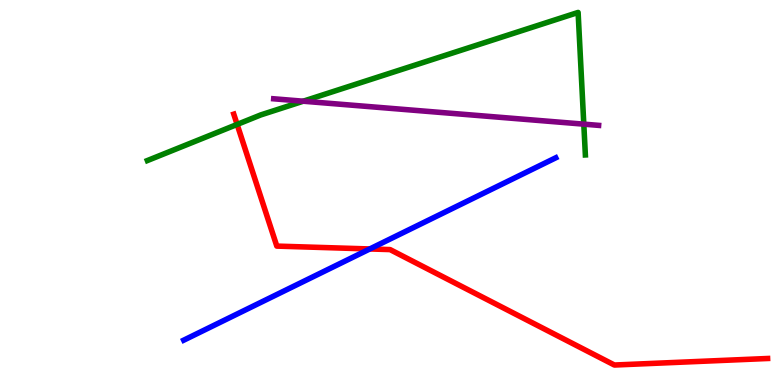[{'lines': ['blue', 'red'], 'intersections': [{'x': 4.77, 'y': 3.53}]}, {'lines': ['green', 'red'], 'intersections': [{'x': 3.06, 'y': 6.77}]}, {'lines': ['purple', 'red'], 'intersections': []}, {'lines': ['blue', 'green'], 'intersections': []}, {'lines': ['blue', 'purple'], 'intersections': []}, {'lines': ['green', 'purple'], 'intersections': [{'x': 3.91, 'y': 7.37}, {'x': 7.53, 'y': 6.78}]}]